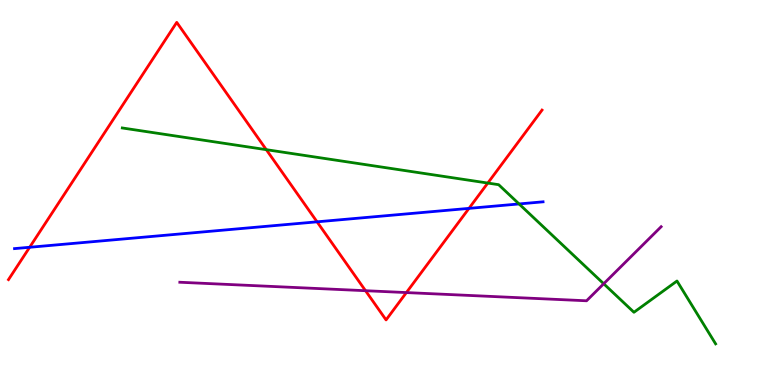[{'lines': ['blue', 'red'], 'intersections': [{'x': 0.383, 'y': 3.58}, {'x': 4.09, 'y': 4.24}, {'x': 6.05, 'y': 4.59}]}, {'lines': ['green', 'red'], 'intersections': [{'x': 3.44, 'y': 6.11}, {'x': 6.29, 'y': 5.25}]}, {'lines': ['purple', 'red'], 'intersections': [{'x': 4.72, 'y': 2.45}, {'x': 5.24, 'y': 2.4}]}, {'lines': ['blue', 'green'], 'intersections': [{'x': 6.7, 'y': 4.7}]}, {'lines': ['blue', 'purple'], 'intersections': []}, {'lines': ['green', 'purple'], 'intersections': [{'x': 7.79, 'y': 2.63}]}]